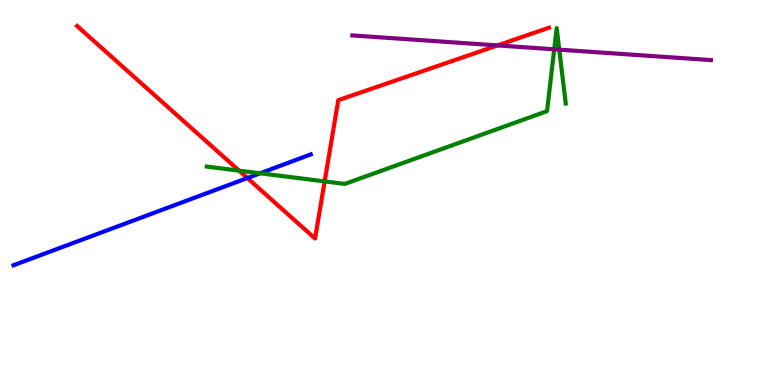[{'lines': ['blue', 'red'], 'intersections': [{'x': 3.19, 'y': 5.38}]}, {'lines': ['green', 'red'], 'intersections': [{'x': 3.08, 'y': 5.57}, {'x': 4.19, 'y': 5.29}]}, {'lines': ['purple', 'red'], 'intersections': [{'x': 6.42, 'y': 8.82}]}, {'lines': ['blue', 'green'], 'intersections': [{'x': 3.36, 'y': 5.5}]}, {'lines': ['blue', 'purple'], 'intersections': []}, {'lines': ['green', 'purple'], 'intersections': [{'x': 7.15, 'y': 8.72}, {'x': 7.22, 'y': 8.71}]}]